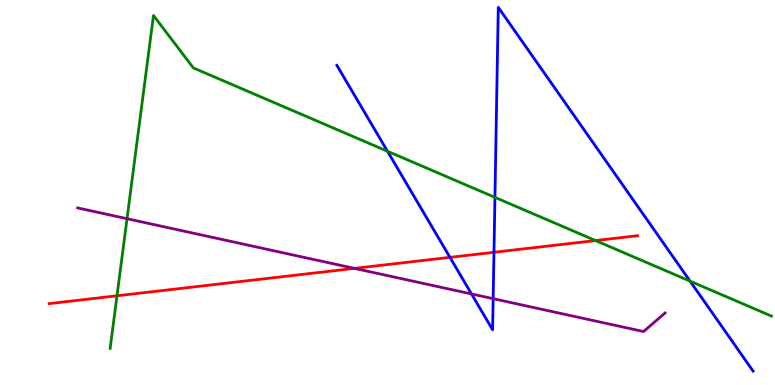[{'lines': ['blue', 'red'], 'intersections': [{'x': 5.81, 'y': 3.32}, {'x': 6.37, 'y': 3.45}]}, {'lines': ['green', 'red'], 'intersections': [{'x': 1.51, 'y': 2.32}, {'x': 7.68, 'y': 3.75}]}, {'lines': ['purple', 'red'], 'intersections': [{'x': 4.57, 'y': 3.03}]}, {'lines': ['blue', 'green'], 'intersections': [{'x': 5.0, 'y': 6.07}, {'x': 6.39, 'y': 4.87}, {'x': 8.9, 'y': 2.7}]}, {'lines': ['blue', 'purple'], 'intersections': [{'x': 6.08, 'y': 2.36}, {'x': 6.36, 'y': 2.24}]}, {'lines': ['green', 'purple'], 'intersections': [{'x': 1.64, 'y': 4.32}]}]